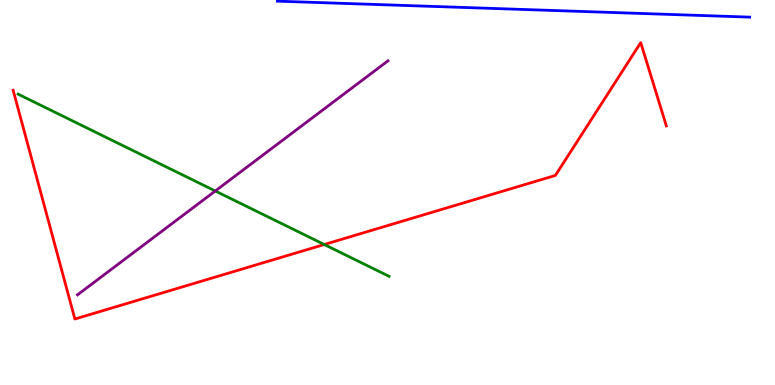[{'lines': ['blue', 'red'], 'intersections': []}, {'lines': ['green', 'red'], 'intersections': [{'x': 4.18, 'y': 3.65}]}, {'lines': ['purple', 'red'], 'intersections': []}, {'lines': ['blue', 'green'], 'intersections': []}, {'lines': ['blue', 'purple'], 'intersections': []}, {'lines': ['green', 'purple'], 'intersections': [{'x': 2.78, 'y': 5.04}]}]